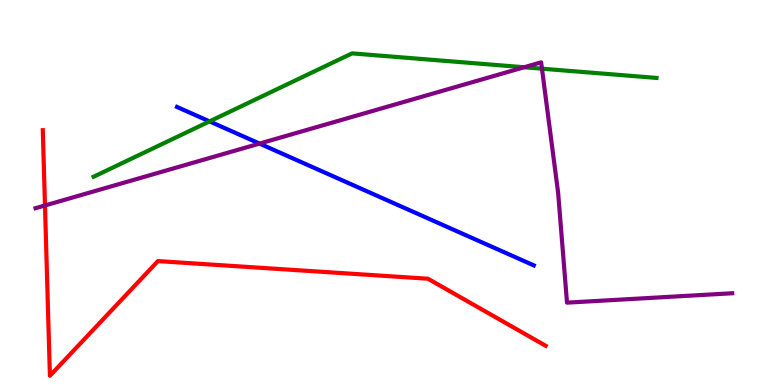[{'lines': ['blue', 'red'], 'intersections': []}, {'lines': ['green', 'red'], 'intersections': []}, {'lines': ['purple', 'red'], 'intersections': [{'x': 0.58, 'y': 4.66}]}, {'lines': ['blue', 'green'], 'intersections': [{'x': 2.7, 'y': 6.85}]}, {'lines': ['blue', 'purple'], 'intersections': [{'x': 3.35, 'y': 6.27}]}, {'lines': ['green', 'purple'], 'intersections': [{'x': 6.76, 'y': 8.25}, {'x': 6.99, 'y': 8.22}]}]